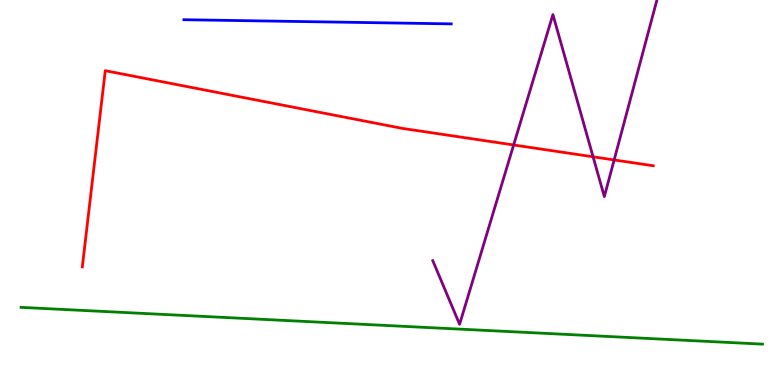[{'lines': ['blue', 'red'], 'intersections': []}, {'lines': ['green', 'red'], 'intersections': []}, {'lines': ['purple', 'red'], 'intersections': [{'x': 6.63, 'y': 6.23}, {'x': 7.65, 'y': 5.93}, {'x': 7.92, 'y': 5.85}]}, {'lines': ['blue', 'green'], 'intersections': []}, {'lines': ['blue', 'purple'], 'intersections': []}, {'lines': ['green', 'purple'], 'intersections': []}]